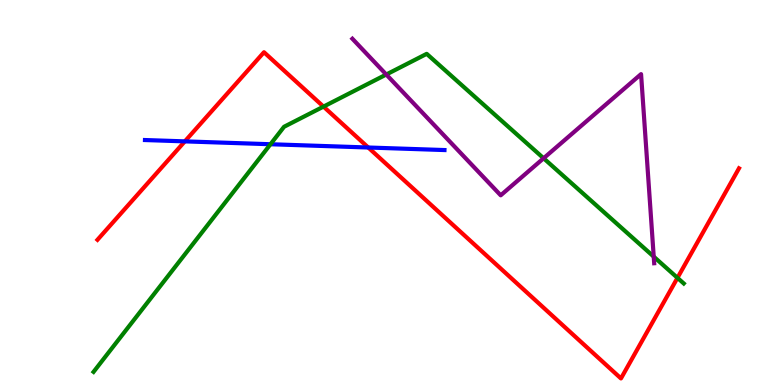[{'lines': ['blue', 'red'], 'intersections': [{'x': 2.39, 'y': 6.33}, {'x': 4.75, 'y': 6.17}]}, {'lines': ['green', 'red'], 'intersections': [{'x': 4.17, 'y': 7.23}, {'x': 8.74, 'y': 2.78}]}, {'lines': ['purple', 'red'], 'intersections': []}, {'lines': ['blue', 'green'], 'intersections': [{'x': 3.49, 'y': 6.25}]}, {'lines': ['blue', 'purple'], 'intersections': []}, {'lines': ['green', 'purple'], 'intersections': [{'x': 4.98, 'y': 8.06}, {'x': 7.01, 'y': 5.89}, {'x': 8.44, 'y': 3.33}]}]